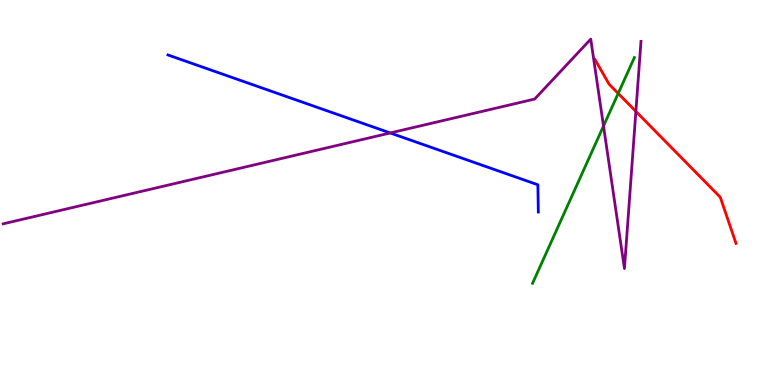[{'lines': ['blue', 'red'], 'intersections': []}, {'lines': ['green', 'red'], 'intersections': [{'x': 7.98, 'y': 7.57}]}, {'lines': ['purple', 'red'], 'intersections': [{'x': 8.2, 'y': 7.11}]}, {'lines': ['blue', 'green'], 'intersections': []}, {'lines': ['blue', 'purple'], 'intersections': [{'x': 5.04, 'y': 6.55}]}, {'lines': ['green', 'purple'], 'intersections': [{'x': 7.79, 'y': 6.73}]}]